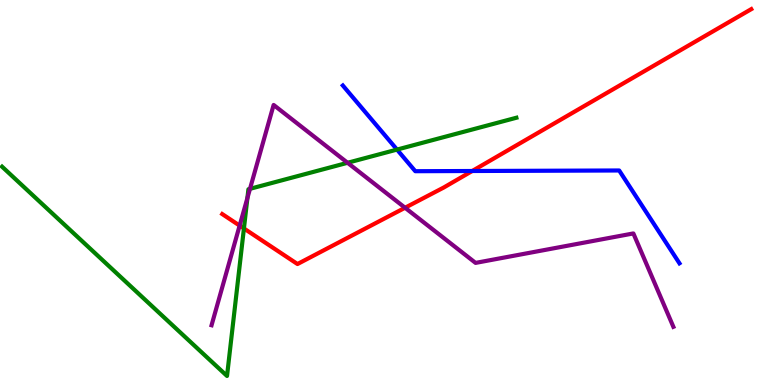[{'lines': ['blue', 'red'], 'intersections': [{'x': 6.09, 'y': 5.56}]}, {'lines': ['green', 'red'], 'intersections': [{'x': 3.15, 'y': 4.07}]}, {'lines': ['purple', 'red'], 'intersections': [{'x': 3.09, 'y': 4.14}, {'x': 5.23, 'y': 4.6}]}, {'lines': ['blue', 'green'], 'intersections': [{'x': 5.12, 'y': 6.11}]}, {'lines': ['blue', 'purple'], 'intersections': []}, {'lines': ['green', 'purple'], 'intersections': [{'x': 3.19, 'y': 4.86}, {'x': 3.23, 'y': 5.1}, {'x': 4.48, 'y': 5.77}]}]